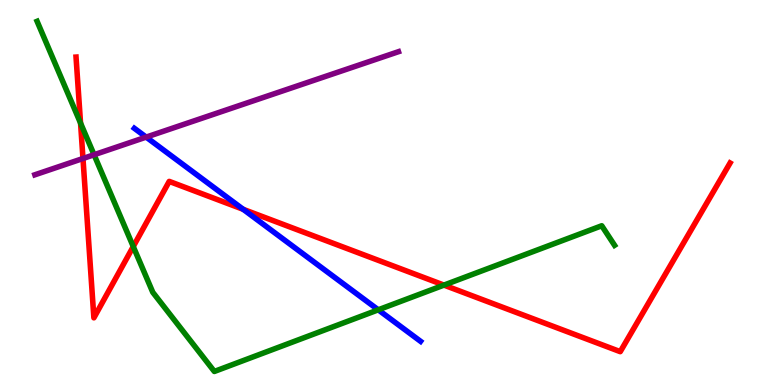[{'lines': ['blue', 'red'], 'intersections': [{'x': 3.14, 'y': 4.56}]}, {'lines': ['green', 'red'], 'intersections': [{'x': 1.04, 'y': 6.8}, {'x': 1.72, 'y': 3.6}, {'x': 5.73, 'y': 2.59}]}, {'lines': ['purple', 'red'], 'intersections': [{'x': 1.07, 'y': 5.88}]}, {'lines': ['blue', 'green'], 'intersections': [{'x': 4.88, 'y': 1.95}]}, {'lines': ['blue', 'purple'], 'intersections': [{'x': 1.89, 'y': 6.44}]}, {'lines': ['green', 'purple'], 'intersections': [{'x': 1.21, 'y': 5.98}]}]